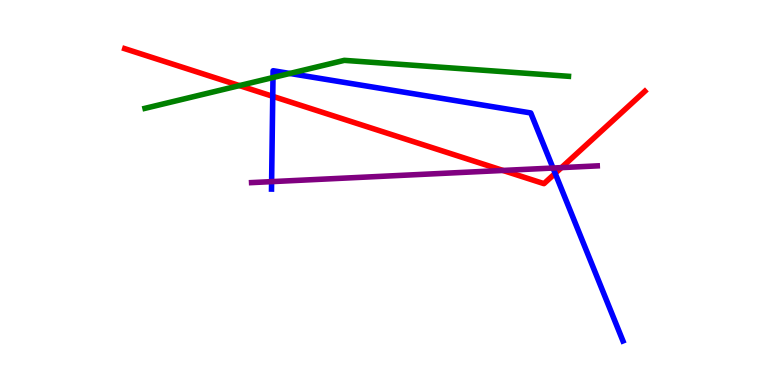[{'lines': ['blue', 'red'], 'intersections': [{'x': 3.52, 'y': 7.5}, {'x': 7.16, 'y': 5.5}]}, {'lines': ['green', 'red'], 'intersections': [{'x': 3.09, 'y': 7.78}]}, {'lines': ['purple', 'red'], 'intersections': [{'x': 6.49, 'y': 5.57}, {'x': 7.24, 'y': 5.65}]}, {'lines': ['blue', 'green'], 'intersections': [{'x': 3.52, 'y': 7.99}, {'x': 3.74, 'y': 8.09}]}, {'lines': ['blue', 'purple'], 'intersections': [{'x': 3.5, 'y': 5.28}, {'x': 7.14, 'y': 5.64}]}, {'lines': ['green', 'purple'], 'intersections': []}]